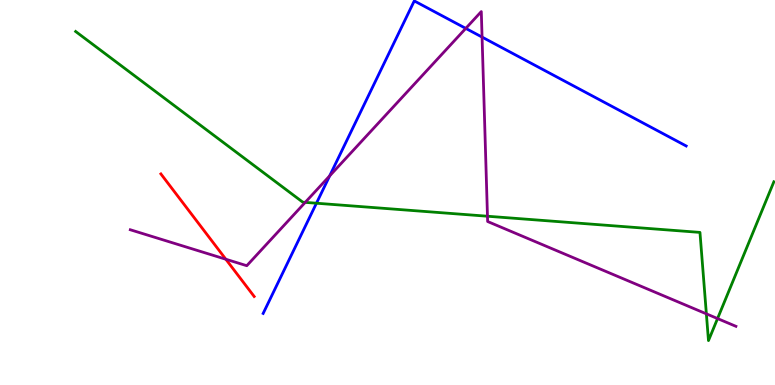[{'lines': ['blue', 'red'], 'intersections': []}, {'lines': ['green', 'red'], 'intersections': []}, {'lines': ['purple', 'red'], 'intersections': [{'x': 2.91, 'y': 3.27}]}, {'lines': ['blue', 'green'], 'intersections': [{'x': 4.08, 'y': 4.72}]}, {'lines': ['blue', 'purple'], 'intersections': [{'x': 4.25, 'y': 5.43}, {'x': 6.01, 'y': 9.26}, {'x': 6.22, 'y': 9.04}]}, {'lines': ['green', 'purple'], 'intersections': [{'x': 3.94, 'y': 4.74}, {'x': 6.29, 'y': 4.38}, {'x': 9.11, 'y': 1.85}, {'x': 9.26, 'y': 1.73}]}]